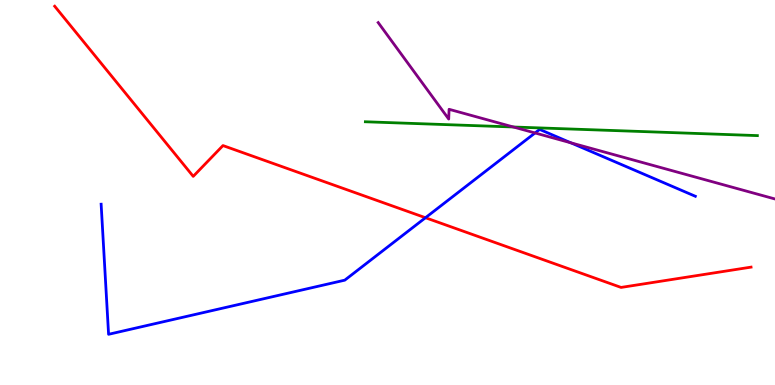[{'lines': ['blue', 'red'], 'intersections': [{'x': 5.49, 'y': 4.34}]}, {'lines': ['green', 'red'], 'intersections': []}, {'lines': ['purple', 'red'], 'intersections': []}, {'lines': ['blue', 'green'], 'intersections': []}, {'lines': ['blue', 'purple'], 'intersections': [{'x': 6.9, 'y': 6.55}, {'x': 7.36, 'y': 6.29}]}, {'lines': ['green', 'purple'], 'intersections': [{'x': 6.62, 'y': 6.7}]}]